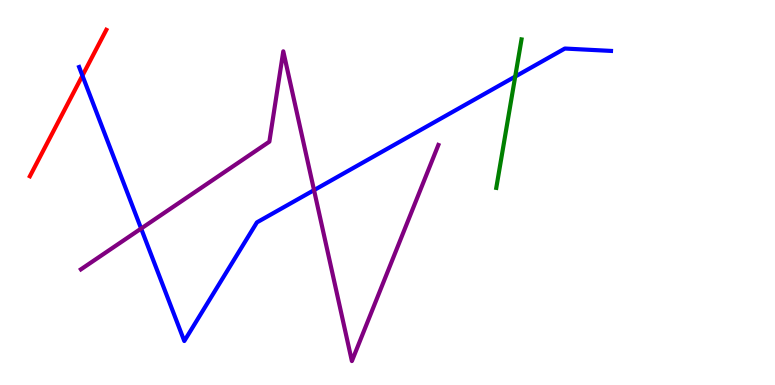[{'lines': ['blue', 'red'], 'intersections': [{'x': 1.06, 'y': 8.04}]}, {'lines': ['green', 'red'], 'intersections': []}, {'lines': ['purple', 'red'], 'intersections': []}, {'lines': ['blue', 'green'], 'intersections': [{'x': 6.65, 'y': 8.01}]}, {'lines': ['blue', 'purple'], 'intersections': [{'x': 1.82, 'y': 4.06}, {'x': 4.05, 'y': 5.06}]}, {'lines': ['green', 'purple'], 'intersections': []}]